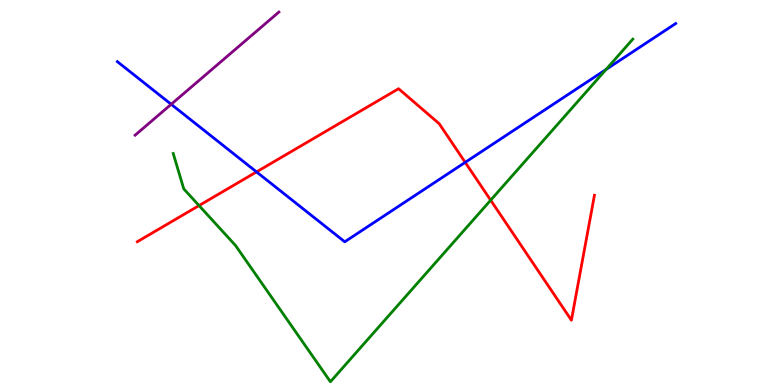[{'lines': ['blue', 'red'], 'intersections': [{'x': 3.31, 'y': 5.53}, {'x': 6.0, 'y': 5.78}]}, {'lines': ['green', 'red'], 'intersections': [{'x': 2.57, 'y': 4.66}, {'x': 6.33, 'y': 4.8}]}, {'lines': ['purple', 'red'], 'intersections': []}, {'lines': ['blue', 'green'], 'intersections': [{'x': 7.82, 'y': 8.2}]}, {'lines': ['blue', 'purple'], 'intersections': [{'x': 2.21, 'y': 7.29}]}, {'lines': ['green', 'purple'], 'intersections': []}]